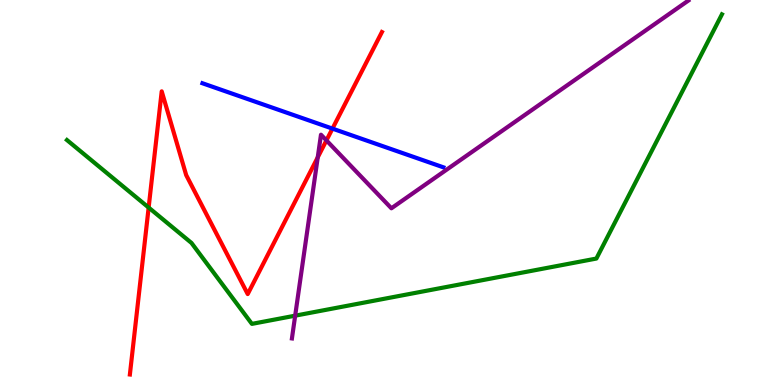[{'lines': ['blue', 'red'], 'intersections': [{'x': 4.29, 'y': 6.66}]}, {'lines': ['green', 'red'], 'intersections': [{'x': 1.92, 'y': 4.61}]}, {'lines': ['purple', 'red'], 'intersections': [{'x': 4.1, 'y': 5.91}, {'x': 4.21, 'y': 6.35}]}, {'lines': ['blue', 'green'], 'intersections': []}, {'lines': ['blue', 'purple'], 'intersections': []}, {'lines': ['green', 'purple'], 'intersections': [{'x': 3.81, 'y': 1.8}]}]